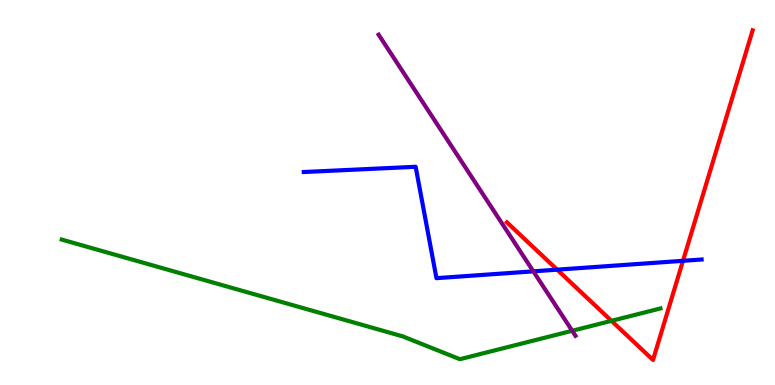[{'lines': ['blue', 'red'], 'intersections': [{'x': 7.19, 'y': 3.0}, {'x': 8.81, 'y': 3.23}]}, {'lines': ['green', 'red'], 'intersections': [{'x': 7.89, 'y': 1.67}]}, {'lines': ['purple', 'red'], 'intersections': []}, {'lines': ['blue', 'green'], 'intersections': []}, {'lines': ['blue', 'purple'], 'intersections': [{'x': 6.88, 'y': 2.95}]}, {'lines': ['green', 'purple'], 'intersections': [{'x': 7.38, 'y': 1.41}]}]